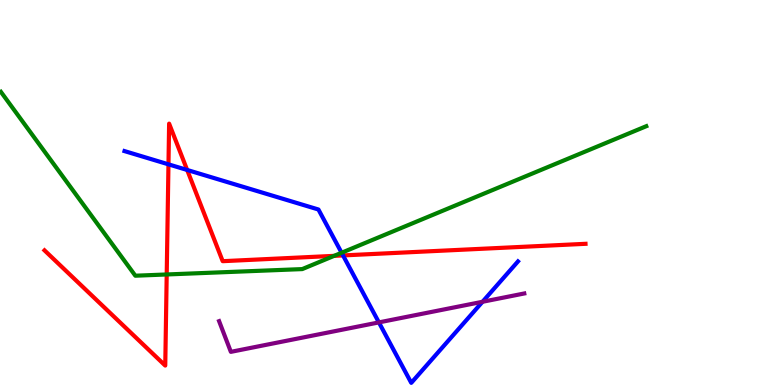[{'lines': ['blue', 'red'], 'intersections': [{'x': 2.17, 'y': 5.73}, {'x': 2.42, 'y': 5.59}, {'x': 4.43, 'y': 3.37}]}, {'lines': ['green', 'red'], 'intersections': [{'x': 2.15, 'y': 2.87}, {'x': 4.31, 'y': 3.35}]}, {'lines': ['purple', 'red'], 'intersections': []}, {'lines': ['blue', 'green'], 'intersections': [{'x': 4.41, 'y': 3.44}]}, {'lines': ['blue', 'purple'], 'intersections': [{'x': 4.89, 'y': 1.63}, {'x': 6.23, 'y': 2.16}]}, {'lines': ['green', 'purple'], 'intersections': []}]